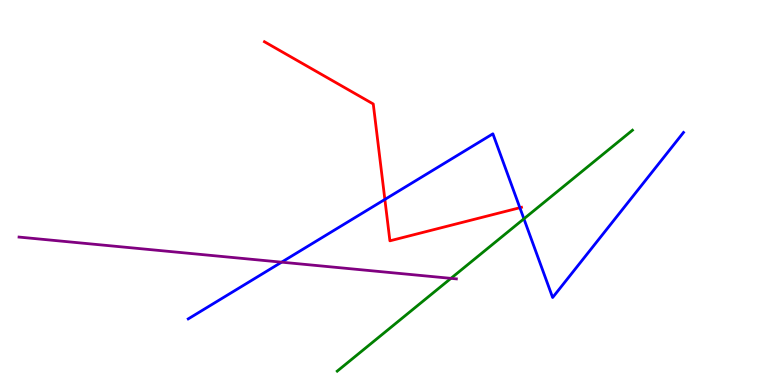[{'lines': ['blue', 'red'], 'intersections': [{'x': 4.97, 'y': 4.82}, {'x': 6.71, 'y': 4.6}]}, {'lines': ['green', 'red'], 'intersections': []}, {'lines': ['purple', 'red'], 'intersections': []}, {'lines': ['blue', 'green'], 'intersections': [{'x': 6.76, 'y': 4.32}]}, {'lines': ['blue', 'purple'], 'intersections': [{'x': 3.63, 'y': 3.19}]}, {'lines': ['green', 'purple'], 'intersections': [{'x': 5.82, 'y': 2.77}]}]